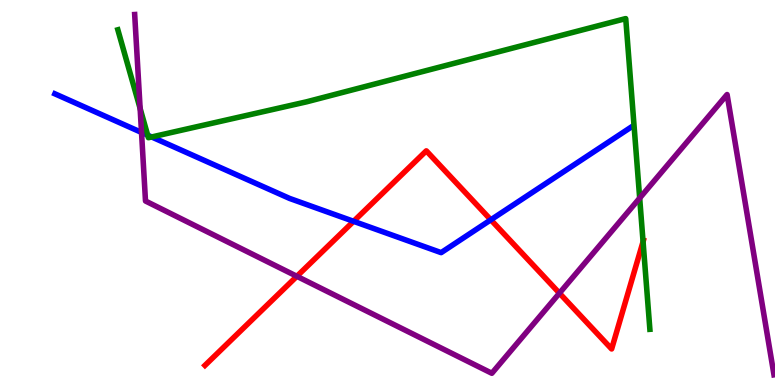[{'lines': ['blue', 'red'], 'intersections': [{'x': 4.56, 'y': 4.25}, {'x': 6.33, 'y': 4.29}]}, {'lines': ['green', 'red'], 'intersections': [{'x': 8.3, 'y': 3.72}]}, {'lines': ['purple', 'red'], 'intersections': [{'x': 3.83, 'y': 2.82}, {'x': 7.22, 'y': 2.39}]}, {'lines': ['blue', 'green'], 'intersections': [{'x': 1.91, 'y': 6.49}, {'x': 1.96, 'y': 6.44}]}, {'lines': ['blue', 'purple'], 'intersections': [{'x': 1.83, 'y': 6.56}]}, {'lines': ['green', 'purple'], 'intersections': [{'x': 1.81, 'y': 7.18}, {'x': 8.25, 'y': 4.85}]}]